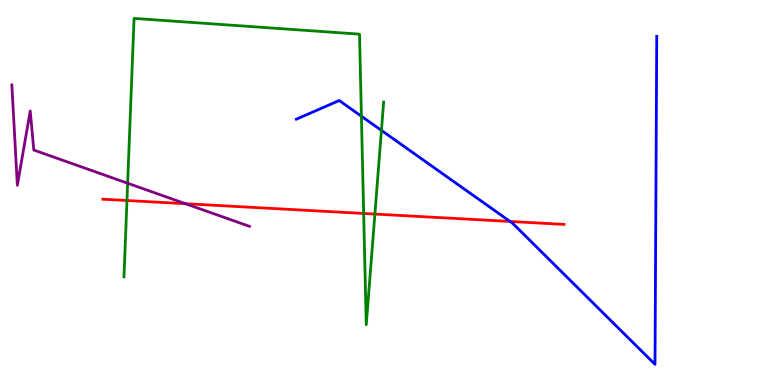[{'lines': ['blue', 'red'], 'intersections': [{'x': 6.58, 'y': 4.25}]}, {'lines': ['green', 'red'], 'intersections': [{'x': 1.64, 'y': 4.79}, {'x': 4.69, 'y': 4.46}, {'x': 4.84, 'y': 4.44}]}, {'lines': ['purple', 'red'], 'intersections': [{'x': 2.39, 'y': 4.71}]}, {'lines': ['blue', 'green'], 'intersections': [{'x': 4.66, 'y': 6.98}, {'x': 4.92, 'y': 6.61}]}, {'lines': ['blue', 'purple'], 'intersections': []}, {'lines': ['green', 'purple'], 'intersections': [{'x': 1.65, 'y': 5.24}]}]